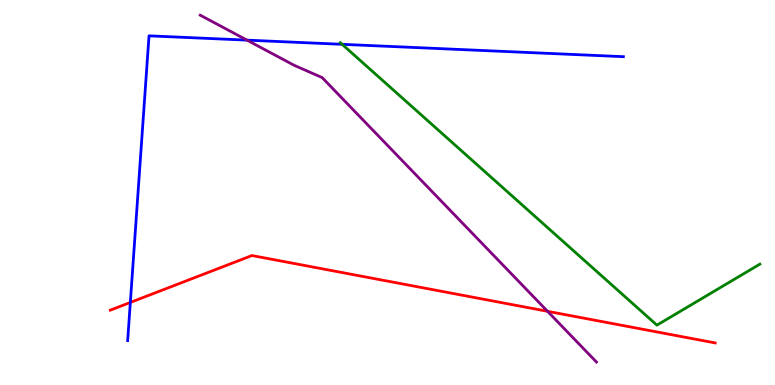[{'lines': ['blue', 'red'], 'intersections': [{'x': 1.68, 'y': 2.14}]}, {'lines': ['green', 'red'], 'intersections': []}, {'lines': ['purple', 'red'], 'intersections': [{'x': 7.06, 'y': 1.91}]}, {'lines': ['blue', 'green'], 'intersections': [{'x': 4.41, 'y': 8.85}]}, {'lines': ['blue', 'purple'], 'intersections': [{'x': 3.19, 'y': 8.96}]}, {'lines': ['green', 'purple'], 'intersections': []}]